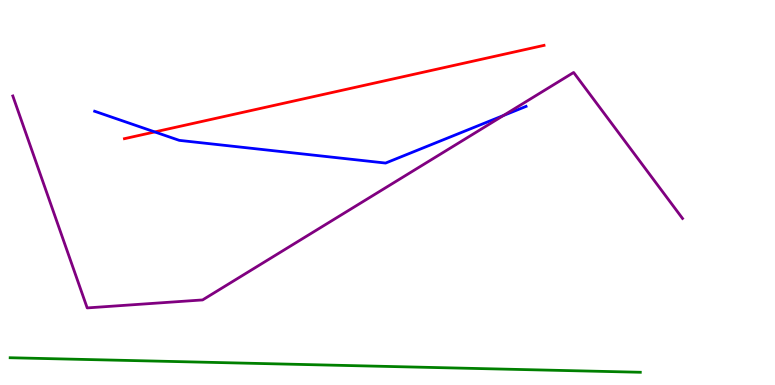[{'lines': ['blue', 'red'], 'intersections': [{'x': 2.0, 'y': 6.57}]}, {'lines': ['green', 'red'], 'intersections': []}, {'lines': ['purple', 'red'], 'intersections': []}, {'lines': ['blue', 'green'], 'intersections': []}, {'lines': ['blue', 'purple'], 'intersections': [{'x': 6.5, 'y': 7.0}]}, {'lines': ['green', 'purple'], 'intersections': []}]